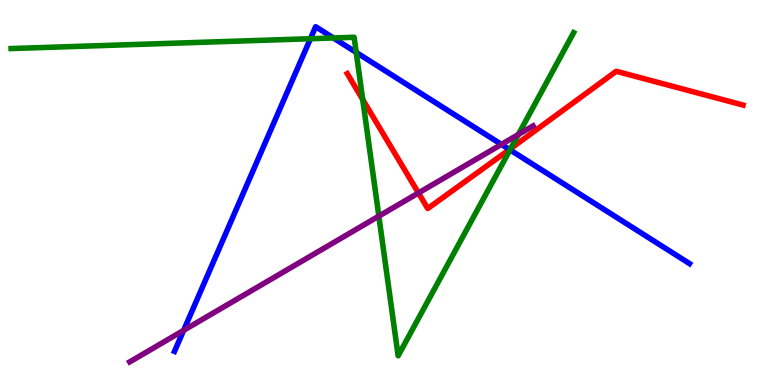[{'lines': ['blue', 'red'], 'intersections': [{'x': 6.57, 'y': 6.12}]}, {'lines': ['green', 'red'], 'intersections': [{'x': 4.68, 'y': 7.41}, {'x': 6.59, 'y': 6.14}]}, {'lines': ['purple', 'red'], 'intersections': [{'x': 5.4, 'y': 4.99}]}, {'lines': ['blue', 'green'], 'intersections': [{'x': 4.01, 'y': 8.99}, {'x': 4.3, 'y': 9.01}, {'x': 4.6, 'y': 8.64}, {'x': 6.58, 'y': 6.11}]}, {'lines': ['blue', 'purple'], 'intersections': [{'x': 2.37, 'y': 1.42}, {'x': 6.47, 'y': 6.25}]}, {'lines': ['green', 'purple'], 'intersections': [{'x': 4.89, 'y': 4.39}, {'x': 6.69, 'y': 6.51}]}]